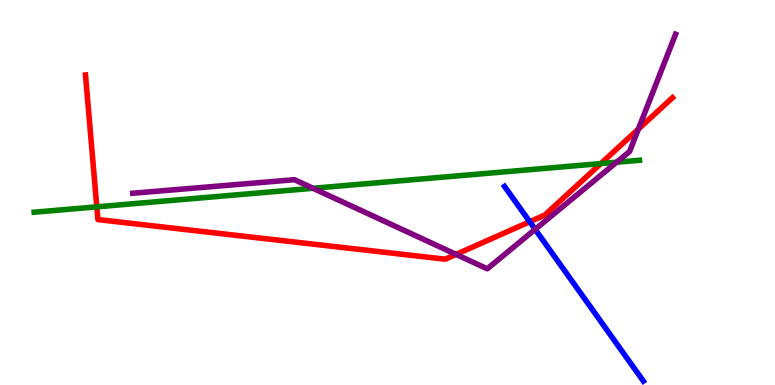[{'lines': ['blue', 'red'], 'intersections': [{'x': 6.84, 'y': 4.24}]}, {'lines': ['green', 'red'], 'intersections': [{'x': 1.25, 'y': 4.63}, {'x': 7.75, 'y': 5.75}]}, {'lines': ['purple', 'red'], 'intersections': [{'x': 5.88, 'y': 3.39}, {'x': 8.24, 'y': 6.65}]}, {'lines': ['blue', 'green'], 'intersections': []}, {'lines': ['blue', 'purple'], 'intersections': [{'x': 6.91, 'y': 4.04}]}, {'lines': ['green', 'purple'], 'intersections': [{'x': 4.04, 'y': 5.11}, {'x': 7.96, 'y': 5.79}]}]